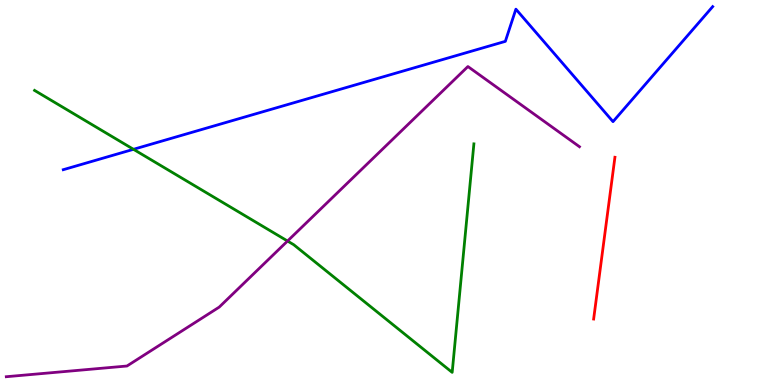[{'lines': ['blue', 'red'], 'intersections': []}, {'lines': ['green', 'red'], 'intersections': []}, {'lines': ['purple', 'red'], 'intersections': []}, {'lines': ['blue', 'green'], 'intersections': [{'x': 1.72, 'y': 6.12}]}, {'lines': ['blue', 'purple'], 'intersections': []}, {'lines': ['green', 'purple'], 'intersections': [{'x': 3.71, 'y': 3.74}]}]